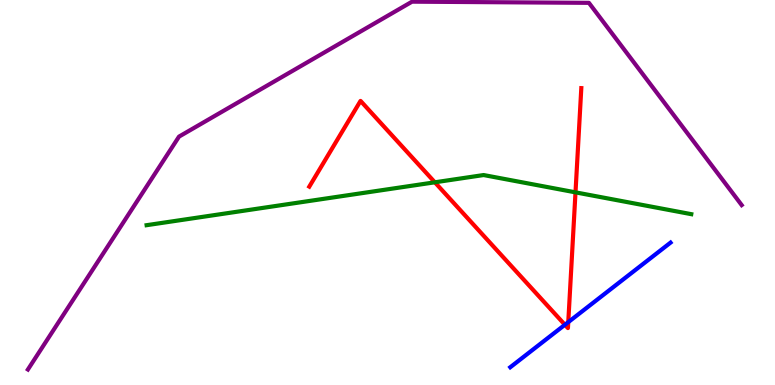[{'lines': ['blue', 'red'], 'intersections': [{'x': 7.29, 'y': 1.56}, {'x': 7.33, 'y': 1.63}]}, {'lines': ['green', 'red'], 'intersections': [{'x': 5.61, 'y': 5.26}, {'x': 7.43, 'y': 5.0}]}, {'lines': ['purple', 'red'], 'intersections': []}, {'lines': ['blue', 'green'], 'intersections': []}, {'lines': ['blue', 'purple'], 'intersections': []}, {'lines': ['green', 'purple'], 'intersections': []}]